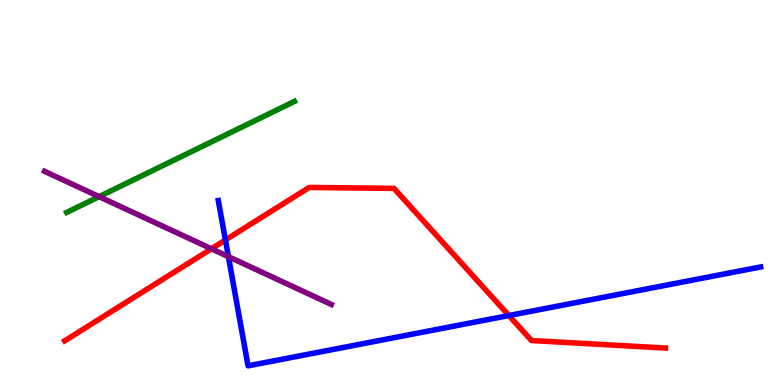[{'lines': ['blue', 'red'], 'intersections': [{'x': 2.91, 'y': 3.77}, {'x': 6.57, 'y': 1.8}]}, {'lines': ['green', 'red'], 'intersections': []}, {'lines': ['purple', 'red'], 'intersections': [{'x': 2.73, 'y': 3.54}]}, {'lines': ['blue', 'green'], 'intersections': []}, {'lines': ['blue', 'purple'], 'intersections': [{'x': 2.95, 'y': 3.33}]}, {'lines': ['green', 'purple'], 'intersections': [{'x': 1.28, 'y': 4.89}]}]